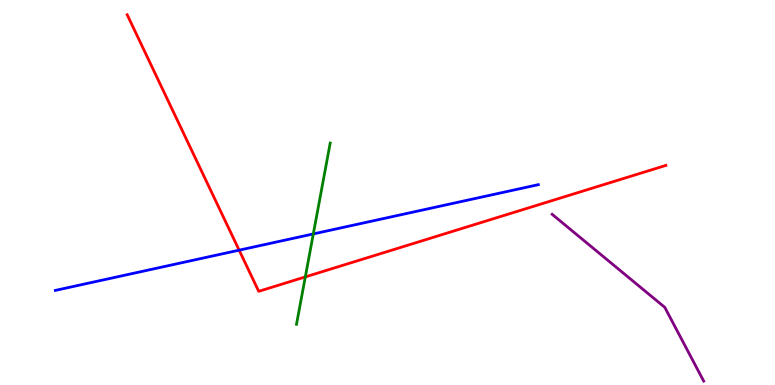[{'lines': ['blue', 'red'], 'intersections': [{'x': 3.09, 'y': 3.5}]}, {'lines': ['green', 'red'], 'intersections': [{'x': 3.94, 'y': 2.81}]}, {'lines': ['purple', 'red'], 'intersections': []}, {'lines': ['blue', 'green'], 'intersections': [{'x': 4.04, 'y': 3.92}]}, {'lines': ['blue', 'purple'], 'intersections': []}, {'lines': ['green', 'purple'], 'intersections': []}]